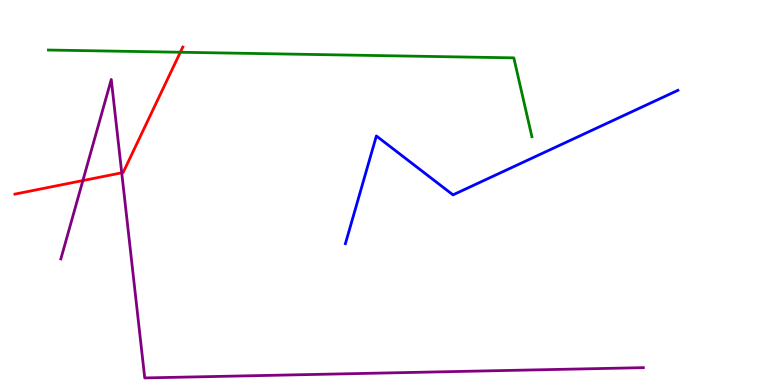[{'lines': ['blue', 'red'], 'intersections': []}, {'lines': ['green', 'red'], 'intersections': [{'x': 2.33, 'y': 8.64}]}, {'lines': ['purple', 'red'], 'intersections': [{'x': 1.07, 'y': 5.31}, {'x': 1.57, 'y': 5.51}]}, {'lines': ['blue', 'green'], 'intersections': []}, {'lines': ['blue', 'purple'], 'intersections': []}, {'lines': ['green', 'purple'], 'intersections': []}]